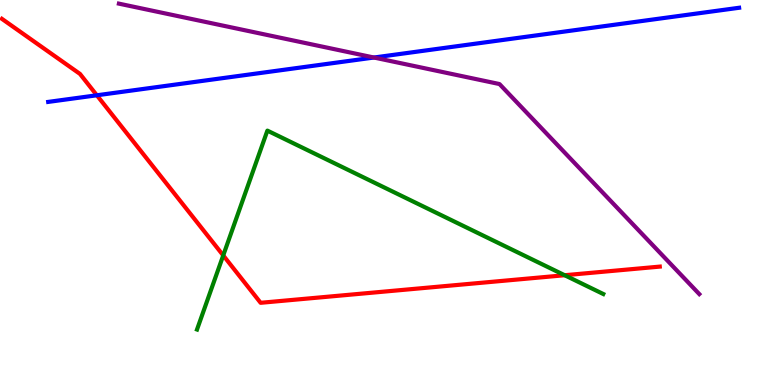[{'lines': ['blue', 'red'], 'intersections': [{'x': 1.25, 'y': 7.53}]}, {'lines': ['green', 'red'], 'intersections': [{'x': 2.88, 'y': 3.37}, {'x': 7.29, 'y': 2.85}]}, {'lines': ['purple', 'red'], 'intersections': []}, {'lines': ['blue', 'green'], 'intersections': []}, {'lines': ['blue', 'purple'], 'intersections': [{'x': 4.82, 'y': 8.51}]}, {'lines': ['green', 'purple'], 'intersections': []}]